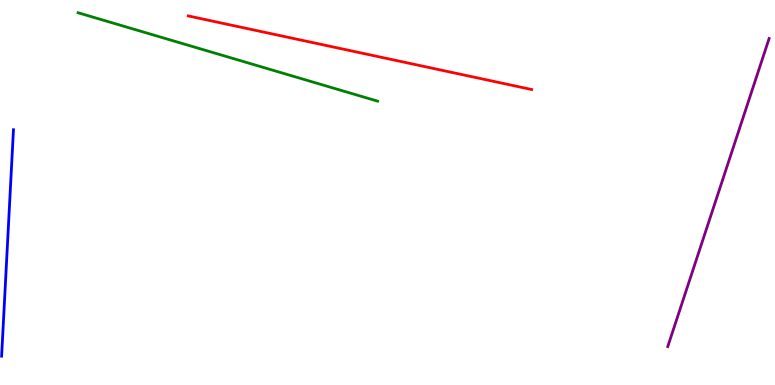[{'lines': ['blue', 'red'], 'intersections': []}, {'lines': ['green', 'red'], 'intersections': []}, {'lines': ['purple', 'red'], 'intersections': []}, {'lines': ['blue', 'green'], 'intersections': []}, {'lines': ['blue', 'purple'], 'intersections': []}, {'lines': ['green', 'purple'], 'intersections': []}]